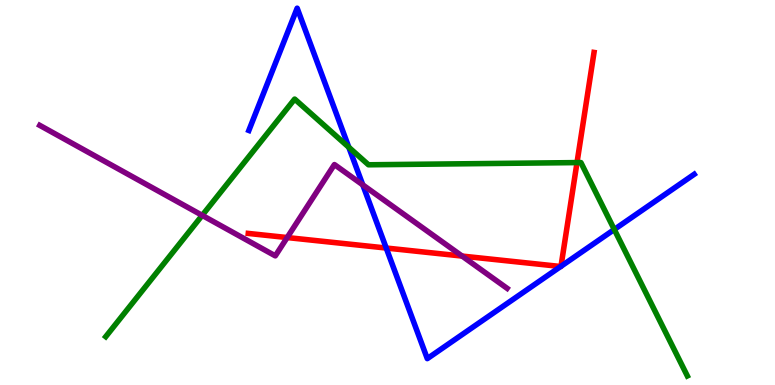[{'lines': ['blue', 'red'], 'intersections': [{'x': 4.98, 'y': 3.56}, {'x': 7.23, 'y': 3.08}, {'x': 7.24, 'y': 3.08}]}, {'lines': ['green', 'red'], 'intersections': [{'x': 7.45, 'y': 5.78}]}, {'lines': ['purple', 'red'], 'intersections': [{'x': 3.71, 'y': 3.83}, {'x': 5.96, 'y': 3.35}]}, {'lines': ['blue', 'green'], 'intersections': [{'x': 4.5, 'y': 6.17}, {'x': 7.93, 'y': 4.04}]}, {'lines': ['blue', 'purple'], 'intersections': [{'x': 4.68, 'y': 5.2}]}, {'lines': ['green', 'purple'], 'intersections': [{'x': 2.61, 'y': 4.41}]}]